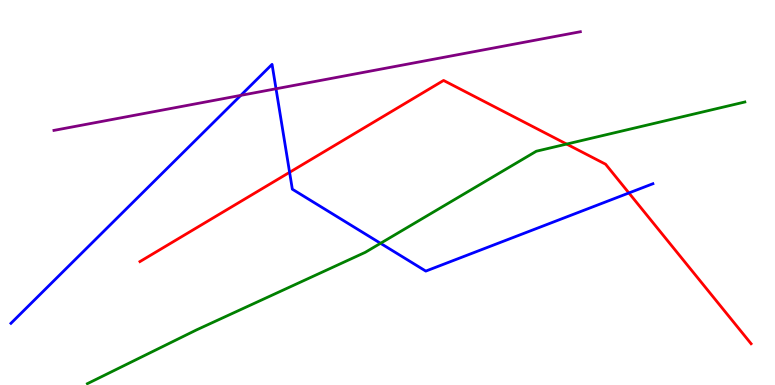[{'lines': ['blue', 'red'], 'intersections': [{'x': 3.74, 'y': 5.52}, {'x': 8.11, 'y': 4.99}]}, {'lines': ['green', 'red'], 'intersections': [{'x': 7.31, 'y': 6.26}]}, {'lines': ['purple', 'red'], 'intersections': []}, {'lines': ['blue', 'green'], 'intersections': [{'x': 4.91, 'y': 3.68}]}, {'lines': ['blue', 'purple'], 'intersections': [{'x': 3.11, 'y': 7.52}, {'x': 3.56, 'y': 7.69}]}, {'lines': ['green', 'purple'], 'intersections': []}]